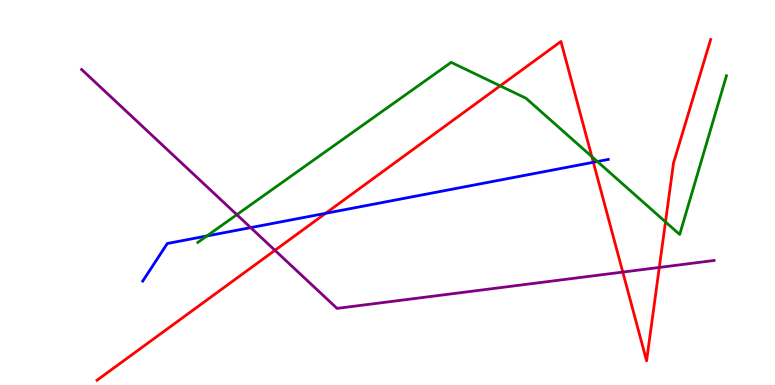[{'lines': ['blue', 'red'], 'intersections': [{'x': 4.2, 'y': 4.46}, {'x': 7.66, 'y': 5.78}]}, {'lines': ['green', 'red'], 'intersections': [{'x': 6.45, 'y': 7.77}, {'x': 7.64, 'y': 5.93}, {'x': 8.59, 'y': 4.24}]}, {'lines': ['purple', 'red'], 'intersections': [{'x': 3.55, 'y': 3.5}, {'x': 8.04, 'y': 2.93}, {'x': 8.51, 'y': 3.05}]}, {'lines': ['blue', 'green'], 'intersections': [{'x': 2.67, 'y': 3.87}, {'x': 7.71, 'y': 5.8}]}, {'lines': ['blue', 'purple'], 'intersections': [{'x': 3.23, 'y': 4.09}]}, {'lines': ['green', 'purple'], 'intersections': [{'x': 3.06, 'y': 4.42}]}]